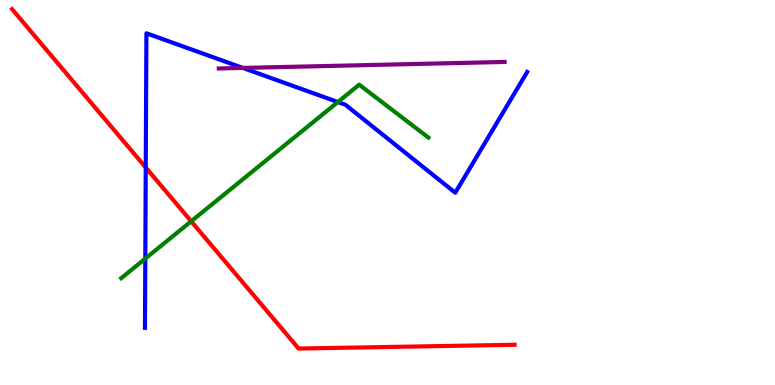[{'lines': ['blue', 'red'], 'intersections': [{'x': 1.88, 'y': 5.65}]}, {'lines': ['green', 'red'], 'intersections': [{'x': 2.47, 'y': 4.25}]}, {'lines': ['purple', 'red'], 'intersections': []}, {'lines': ['blue', 'green'], 'intersections': [{'x': 1.87, 'y': 3.28}, {'x': 4.36, 'y': 7.35}]}, {'lines': ['blue', 'purple'], 'intersections': [{'x': 3.13, 'y': 8.24}]}, {'lines': ['green', 'purple'], 'intersections': []}]